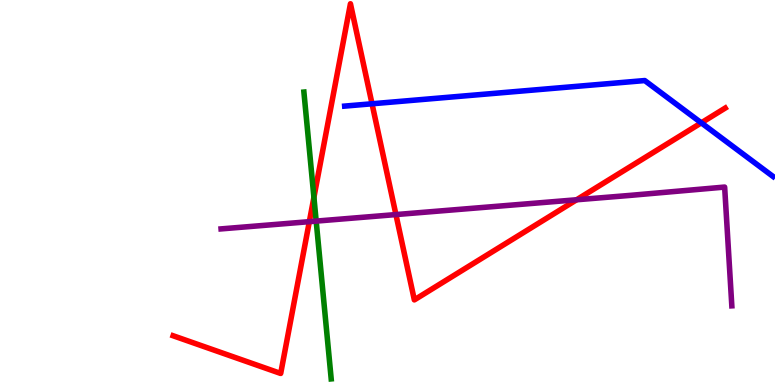[{'lines': ['blue', 'red'], 'intersections': [{'x': 4.8, 'y': 7.3}, {'x': 9.05, 'y': 6.81}]}, {'lines': ['green', 'red'], 'intersections': [{'x': 4.05, 'y': 4.87}]}, {'lines': ['purple', 'red'], 'intersections': [{'x': 3.99, 'y': 4.24}, {'x': 5.11, 'y': 4.43}, {'x': 7.44, 'y': 4.81}]}, {'lines': ['blue', 'green'], 'intersections': []}, {'lines': ['blue', 'purple'], 'intersections': []}, {'lines': ['green', 'purple'], 'intersections': [{'x': 4.08, 'y': 4.26}]}]